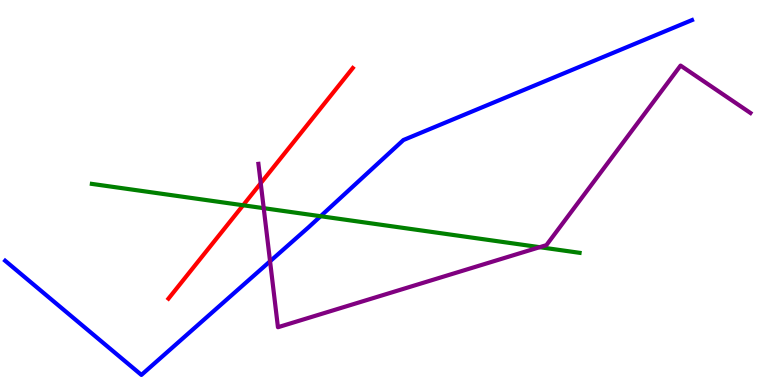[{'lines': ['blue', 'red'], 'intersections': []}, {'lines': ['green', 'red'], 'intersections': [{'x': 3.14, 'y': 4.67}]}, {'lines': ['purple', 'red'], 'intersections': [{'x': 3.36, 'y': 5.24}]}, {'lines': ['blue', 'green'], 'intersections': [{'x': 4.14, 'y': 4.38}]}, {'lines': ['blue', 'purple'], 'intersections': [{'x': 3.48, 'y': 3.21}]}, {'lines': ['green', 'purple'], 'intersections': [{'x': 3.4, 'y': 4.59}, {'x': 6.96, 'y': 3.58}]}]